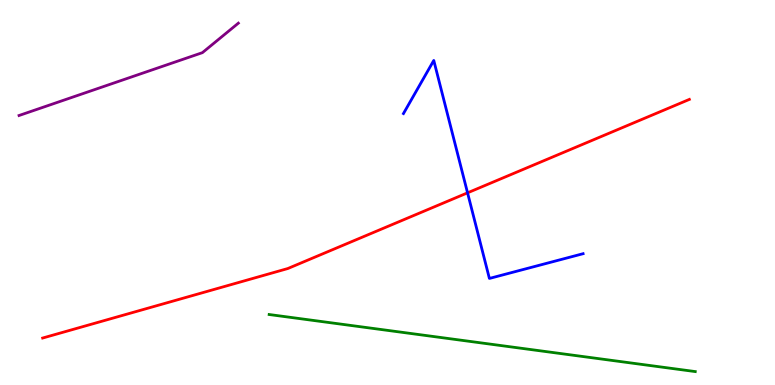[{'lines': ['blue', 'red'], 'intersections': [{'x': 6.03, 'y': 4.99}]}, {'lines': ['green', 'red'], 'intersections': []}, {'lines': ['purple', 'red'], 'intersections': []}, {'lines': ['blue', 'green'], 'intersections': []}, {'lines': ['blue', 'purple'], 'intersections': []}, {'lines': ['green', 'purple'], 'intersections': []}]